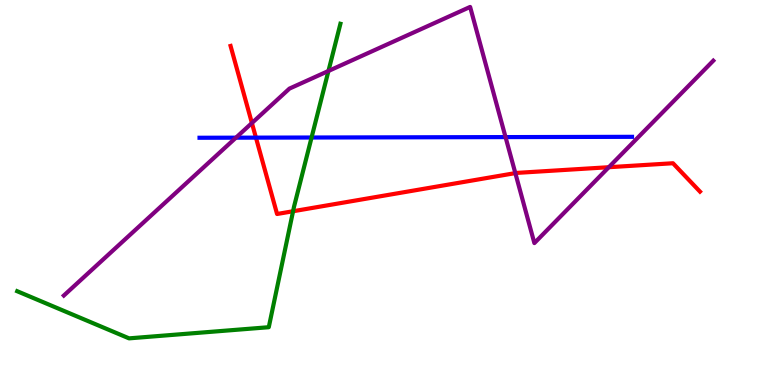[{'lines': ['blue', 'red'], 'intersections': [{'x': 3.3, 'y': 6.43}]}, {'lines': ['green', 'red'], 'intersections': [{'x': 3.78, 'y': 4.51}]}, {'lines': ['purple', 'red'], 'intersections': [{'x': 3.25, 'y': 6.8}, {'x': 6.65, 'y': 5.5}, {'x': 7.86, 'y': 5.66}]}, {'lines': ['blue', 'green'], 'intersections': [{'x': 4.02, 'y': 6.43}]}, {'lines': ['blue', 'purple'], 'intersections': [{'x': 3.04, 'y': 6.42}, {'x': 6.52, 'y': 6.44}]}, {'lines': ['green', 'purple'], 'intersections': [{'x': 4.24, 'y': 8.16}]}]